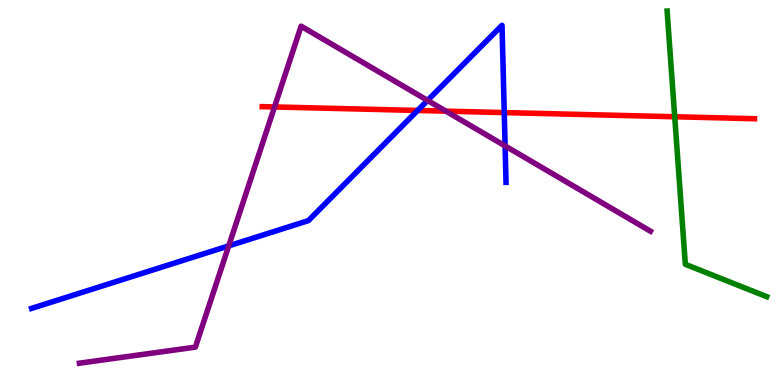[{'lines': ['blue', 'red'], 'intersections': [{'x': 5.39, 'y': 7.13}, {'x': 6.51, 'y': 7.08}]}, {'lines': ['green', 'red'], 'intersections': [{'x': 8.71, 'y': 6.97}]}, {'lines': ['purple', 'red'], 'intersections': [{'x': 3.54, 'y': 7.22}, {'x': 5.75, 'y': 7.11}]}, {'lines': ['blue', 'green'], 'intersections': []}, {'lines': ['blue', 'purple'], 'intersections': [{'x': 2.95, 'y': 3.61}, {'x': 5.52, 'y': 7.39}, {'x': 6.52, 'y': 6.21}]}, {'lines': ['green', 'purple'], 'intersections': []}]